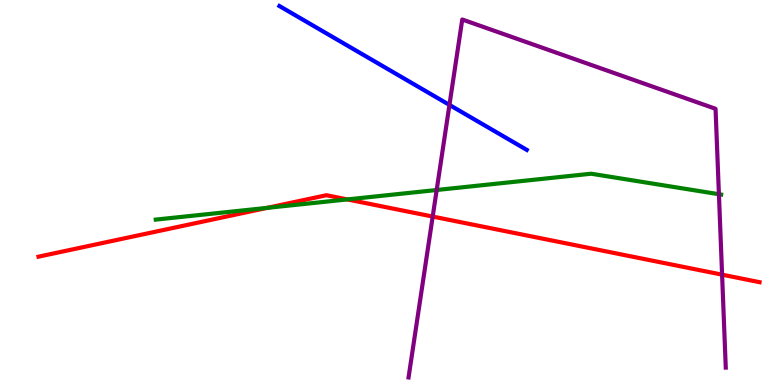[{'lines': ['blue', 'red'], 'intersections': []}, {'lines': ['green', 'red'], 'intersections': [{'x': 3.45, 'y': 4.6}, {'x': 4.48, 'y': 4.82}]}, {'lines': ['purple', 'red'], 'intersections': [{'x': 5.58, 'y': 4.37}, {'x': 9.32, 'y': 2.87}]}, {'lines': ['blue', 'green'], 'intersections': []}, {'lines': ['blue', 'purple'], 'intersections': [{'x': 5.8, 'y': 7.27}]}, {'lines': ['green', 'purple'], 'intersections': [{'x': 5.63, 'y': 5.06}, {'x': 9.28, 'y': 4.96}]}]